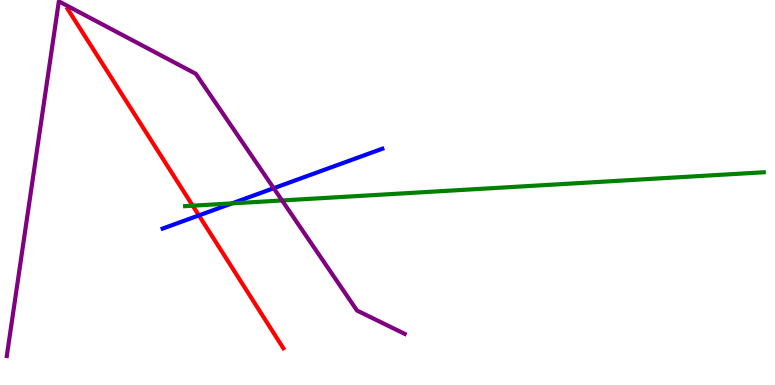[{'lines': ['blue', 'red'], 'intersections': [{'x': 2.57, 'y': 4.41}]}, {'lines': ['green', 'red'], 'intersections': [{'x': 2.49, 'y': 4.66}]}, {'lines': ['purple', 'red'], 'intersections': []}, {'lines': ['blue', 'green'], 'intersections': [{'x': 2.99, 'y': 4.72}]}, {'lines': ['blue', 'purple'], 'intersections': [{'x': 3.53, 'y': 5.11}]}, {'lines': ['green', 'purple'], 'intersections': [{'x': 3.64, 'y': 4.79}]}]